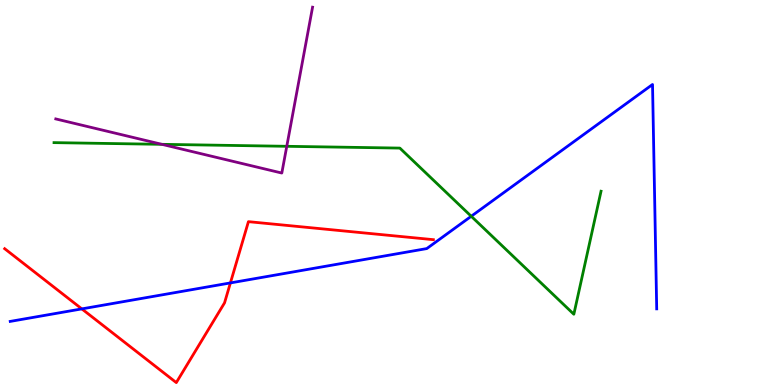[{'lines': ['blue', 'red'], 'intersections': [{'x': 1.06, 'y': 1.98}, {'x': 2.97, 'y': 2.65}]}, {'lines': ['green', 'red'], 'intersections': []}, {'lines': ['purple', 'red'], 'intersections': []}, {'lines': ['blue', 'green'], 'intersections': [{'x': 6.08, 'y': 4.38}]}, {'lines': ['blue', 'purple'], 'intersections': []}, {'lines': ['green', 'purple'], 'intersections': [{'x': 2.09, 'y': 6.25}, {'x': 3.7, 'y': 6.2}]}]